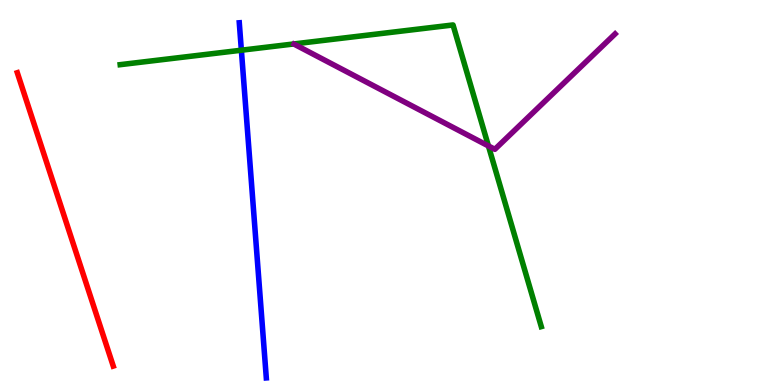[{'lines': ['blue', 'red'], 'intersections': []}, {'lines': ['green', 'red'], 'intersections': []}, {'lines': ['purple', 'red'], 'intersections': []}, {'lines': ['blue', 'green'], 'intersections': [{'x': 3.11, 'y': 8.7}]}, {'lines': ['blue', 'purple'], 'intersections': []}, {'lines': ['green', 'purple'], 'intersections': [{'x': 6.3, 'y': 6.21}]}]